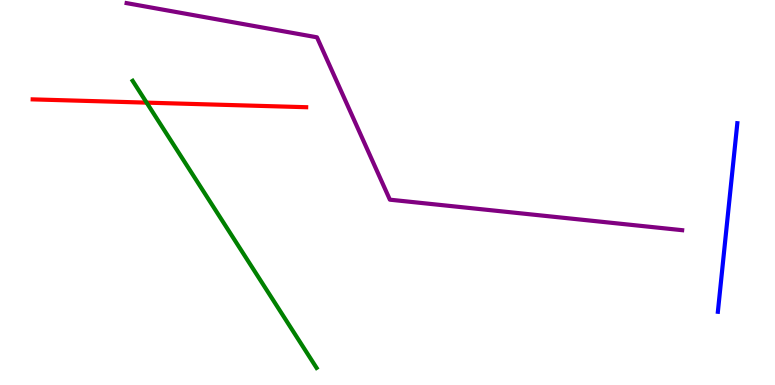[{'lines': ['blue', 'red'], 'intersections': []}, {'lines': ['green', 'red'], 'intersections': [{'x': 1.89, 'y': 7.33}]}, {'lines': ['purple', 'red'], 'intersections': []}, {'lines': ['blue', 'green'], 'intersections': []}, {'lines': ['blue', 'purple'], 'intersections': []}, {'lines': ['green', 'purple'], 'intersections': []}]